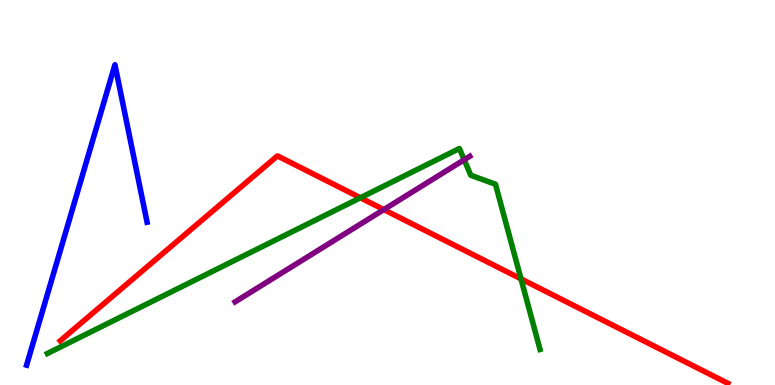[{'lines': ['blue', 'red'], 'intersections': []}, {'lines': ['green', 'red'], 'intersections': [{'x': 4.65, 'y': 4.86}, {'x': 6.72, 'y': 2.76}]}, {'lines': ['purple', 'red'], 'intersections': [{'x': 4.95, 'y': 4.56}]}, {'lines': ['blue', 'green'], 'intersections': []}, {'lines': ['blue', 'purple'], 'intersections': []}, {'lines': ['green', 'purple'], 'intersections': [{'x': 5.99, 'y': 5.85}]}]